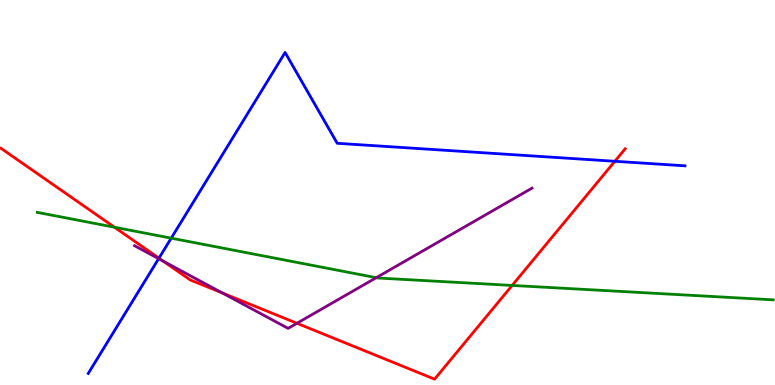[{'lines': ['blue', 'red'], 'intersections': [{'x': 2.05, 'y': 3.29}, {'x': 7.93, 'y': 5.81}]}, {'lines': ['green', 'red'], 'intersections': [{'x': 1.48, 'y': 4.1}, {'x': 6.61, 'y': 2.59}]}, {'lines': ['purple', 'red'], 'intersections': [{'x': 2.1, 'y': 3.22}, {'x': 2.87, 'y': 2.39}, {'x': 3.83, 'y': 1.6}]}, {'lines': ['blue', 'green'], 'intersections': [{'x': 2.21, 'y': 3.81}]}, {'lines': ['blue', 'purple'], 'intersections': [{'x': 2.05, 'y': 3.28}]}, {'lines': ['green', 'purple'], 'intersections': [{'x': 4.85, 'y': 2.79}]}]